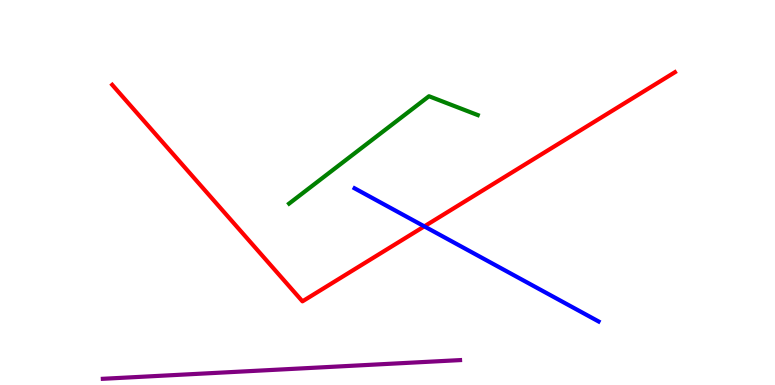[{'lines': ['blue', 'red'], 'intersections': [{'x': 5.48, 'y': 4.12}]}, {'lines': ['green', 'red'], 'intersections': []}, {'lines': ['purple', 'red'], 'intersections': []}, {'lines': ['blue', 'green'], 'intersections': []}, {'lines': ['blue', 'purple'], 'intersections': []}, {'lines': ['green', 'purple'], 'intersections': []}]